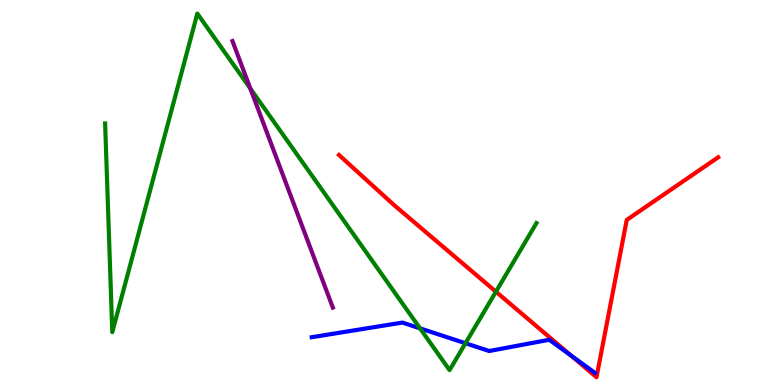[{'lines': ['blue', 'red'], 'intersections': [{'x': 7.37, 'y': 0.768}]}, {'lines': ['green', 'red'], 'intersections': [{'x': 6.4, 'y': 2.42}]}, {'lines': ['purple', 'red'], 'intersections': []}, {'lines': ['blue', 'green'], 'intersections': [{'x': 5.42, 'y': 1.47}, {'x': 6.01, 'y': 1.08}]}, {'lines': ['blue', 'purple'], 'intersections': []}, {'lines': ['green', 'purple'], 'intersections': [{'x': 3.23, 'y': 7.7}]}]